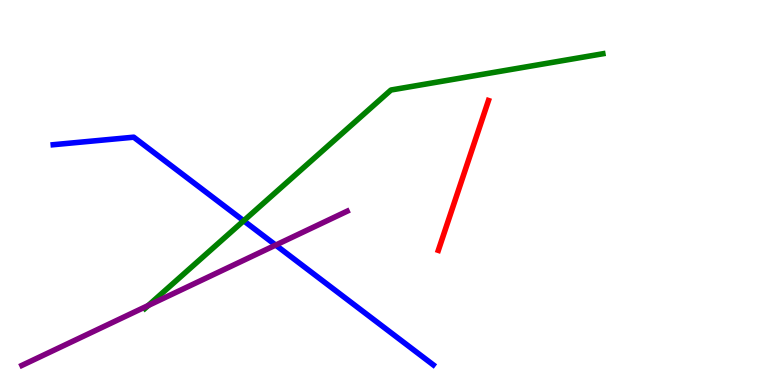[{'lines': ['blue', 'red'], 'intersections': []}, {'lines': ['green', 'red'], 'intersections': []}, {'lines': ['purple', 'red'], 'intersections': []}, {'lines': ['blue', 'green'], 'intersections': [{'x': 3.14, 'y': 4.27}]}, {'lines': ['blue', 'purple'], 'intersections': [{'x': 3.56, 'y': 3.63}]}, {'lines': ['green', 'purple'], 'intersections': [{'x': 1.91, 'y': 2.06}]}]